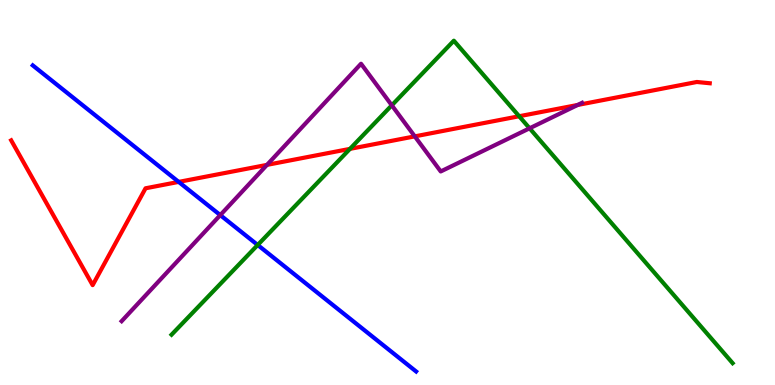[{'lines': ['blue', 'red'], 'intersections': [{'x': 2.31, 'y': 5.28}]}, {'lines': ['green', 'red'], 'intersections': [{'x': 4.52, 'y': 6.13}, {'x': 6.7, 'y': 6.98}]}, {'lines': ['purple', 'red'], 'intersections': [{'x': 3.45, 'y': 5.72}, {'x': 5.35, 'y': 6.46}, {'x': 7.45, 'y': 7.27}]}, {'lines': ['blue', 'green'], 'intersections': [{'x': 3.33, 'y': 3.64}]}, {'lines': ['blue', 'purple'], 'intersections': [{'x': 2.84, 'y': 4.41}]}, {'lines': ['green', 'purple'], 'intersections': [{'x': 5.06, 'y': 7.26}, {'x': 6.83, 'y': 6.67}]}]